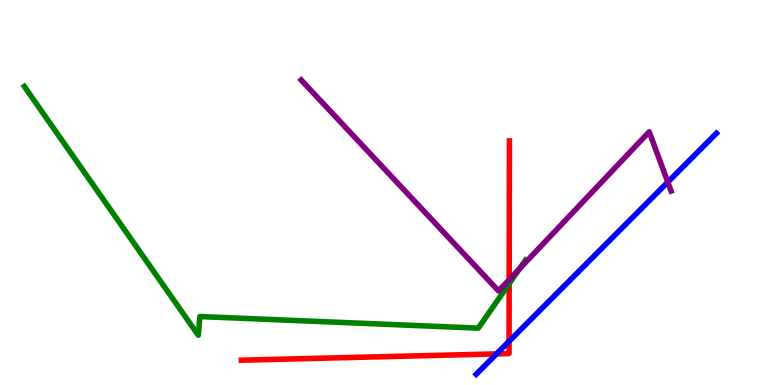[{'lines': ['blue', 'red'], 'intersections': [{'x': 6.41, 'y': 0.808}, {'x': 6.57, 'y': 1.13}]}, {'lines': ['green', 'red'], 'intersections': [{'x': 6.57, 'y': 2.63}]}, {'lines': ['purple', 'red'], 'intersections': [{'x': 6.57, 'y': 2.73}]}, {'lines': ['blue', 'green'], 'intersections': []}, {'lines': ['blue', 'purple'], 'intersections': [{'x': 8.62, 'y': 5.27}]}, {'lines': ['green', 'purple'], 'intersections': [{'x': 6.7, 'y': 3.02}]}]